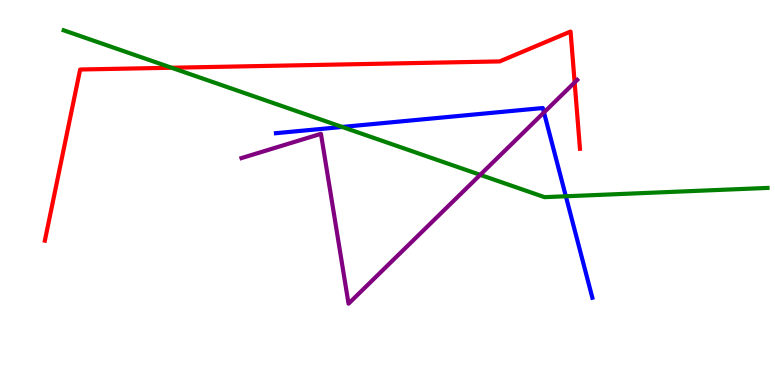[{'lines': ['blue', 'red'], 'intersections': []}, {'lines': ['green', 'red'], 'intersections': [{'x': 2.21, 'y': 8.24}]}, {'lines': ['purple', 'red'], 'intersections': [{'x': 7.41, 'y': 7.86}]}, {'lines': ['blue', 'green'], 'intersections': [{'x': 4.42, 'y': 6.7}, {'x': 7.3, 'y': 4.9}]}, {'lines': ['blue', 'purple'], 'intersections': [{'x': 7.02, 'y': 7.08}]}, {'lines': ['green', 'purple'], 'intersections': [{'x': 6.2, 'y': 5.46}]}]